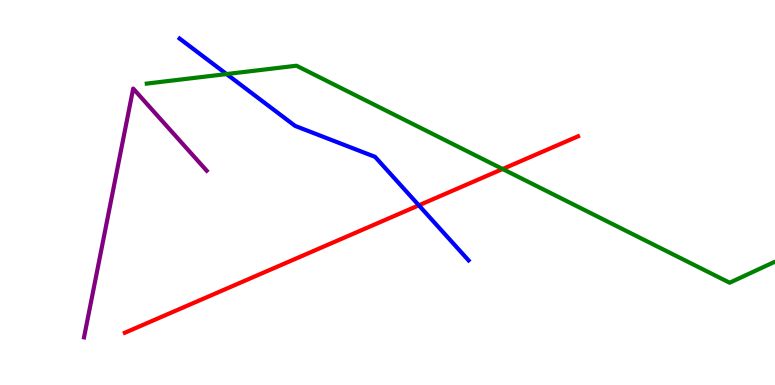[{'lines': ['blue', 'red'], 'intersections': [{'x': 5.4, 'y': 4.67}]}, {'lines': ['green', 'red'], 'intersections': [{'x': 6.49, 'y': 5.61}]}, {'lines': ['purple', 'red'], 'intersections': []}, {'lines': ['blue', 'green'], 'intersections': [{'x': 2.92, 'y': 8.08}]}, {'lines': ['blue', 'purple'], 'intersections': []}, {'lines': ['green', 'purple'], 'intersections': []}]